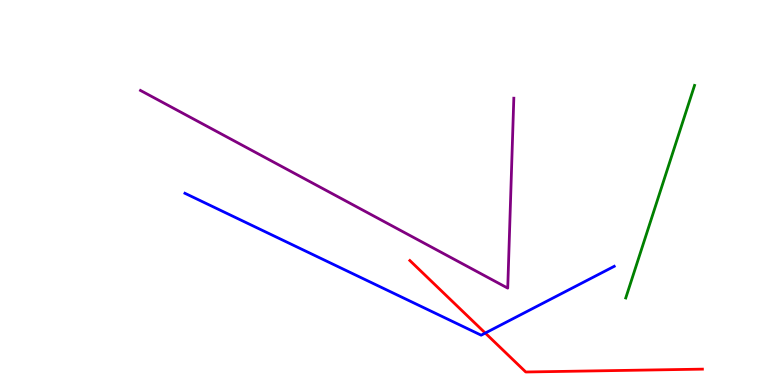[{'lines': ['blue', 'red'], 'intersections': [{'x': 6.26, 'y': 1.35}]}, {'lines': ['green', 'red'], 'intersections': []}, {'lines': ['purple', 'red'], 'intersections': []}, {'lines': ['blue', 'green'], 'intersections': []}, {'lines': ['blue', 'purple'], 'intersections': []}, {'lines': ['green', 'purple'], 'intersections': []}]